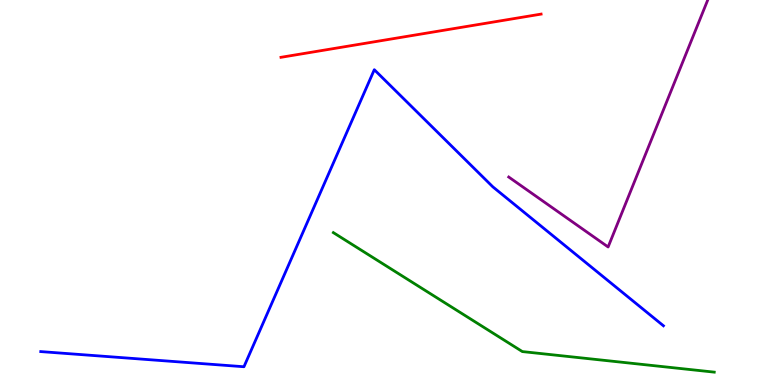[{'lines': ['blue', 'red'], 'intersections': []}, {'lines': ['green', 'red'], 'intersections': []}, {'lines': ['purple', 'red'], 'intersections': []}, {'lines': ['blue', 'green'], 'intersections': []}, {'lines': ['blue', 'purple'], 'intersections': []}, {'lines': ['green', 'purple'], 'intersections': []}]